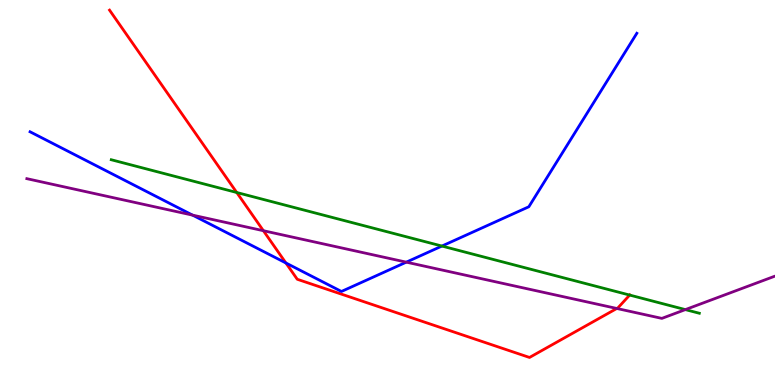[{'lines': ['blue', 'red'], 'intersections': [{'x': 3.69, 'y': 3.17}]}, {'lines': ['green', 'red'], 'intersections': [{'x': 3.05, 'y': 5.0}, {'x': 8.12, 'y': 2.34}]}, {'lines': ['purple', 'red'], 'intersections': [{'x': 3.4, 'y': 4.01}, {'x': 7.96, 'y': 1.99}]}, {'lines': ['blue', 'green'], 'intersections': [{'x': 5.7, 'y': 3.61}]}, {'lines': ['blue', 'purple'], 'intersections': [{'x': 2.49, 'y': 4.41}, {'x': 5.24, 'y': 3.19}]}, {'lines': ['green', 'purple'], 'intersections': [{'x': 8.84, 'y': 1.96}]}]